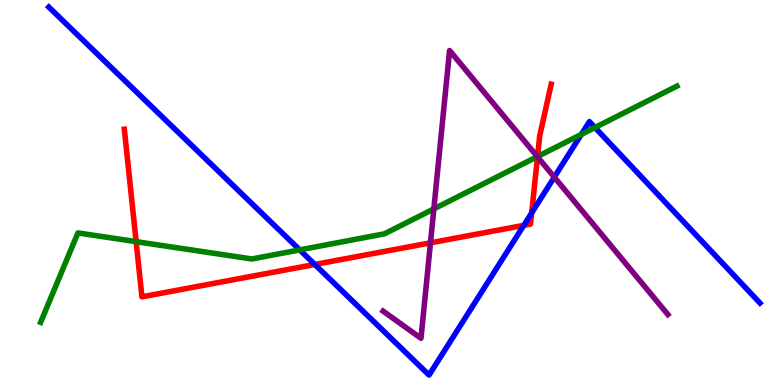[{'lines': ['blue', 'red'], 'intersections': [{'x': 4.06, 'y': 3.13}, {'x': 6.76, 'y': 4.15}, {'x': 6.86, 'y': 4.47}]}, {'lines': ['green', 'red'], 'intersections': [{'x': 1.76, 'y': 3.72}, {'x': 6.94, 'y': 5.93}]}, {'lines': ['purple', 'red'], 'intersections': [{'x': 5.55, 'y': 3.69}, {'x': 6.94, 'y': 5.93}]}, {'lines': ['blue', 'green'], 'intersections': [{'x': 3.87, 'y': 3.51}, {'x': 7.5, 'y': 6.51}, {'x': 7.68, 'y': 6.69}]}, {'lines': ['blue', 'purple'], 'intersections': [{'x': 7.15, 'y': 5.4}]}, {'lines': ['green', 'purple'], 'intersections': [{'x': 5.6, 'y': 4.57}, {'x': 6.93, 'y': 5.93}]}]